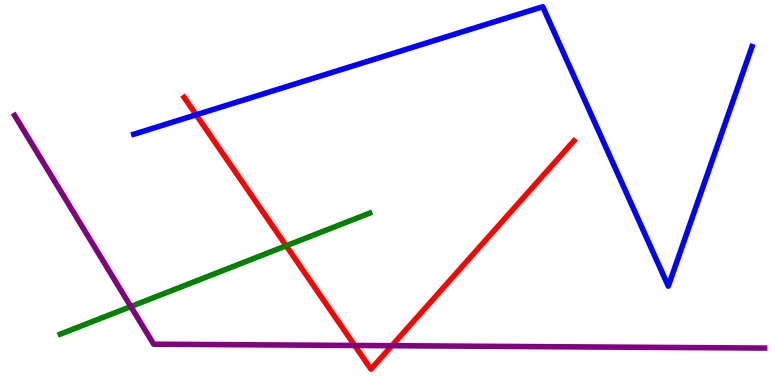[{'lines': ['blue', 'red'], 'intersections': [{'x': 2.53, 'y': 7.02}]}, {'lines': ['green', 'red'], 'intersections': [{'x': 3.69, 'y': 3.62}]}, {'lines': ['purple', 'red'], 'intersections': [{'x': 4.58, 'y': 1.03}, {'x': 5.06, 'y': 1.02}]}, {'lines': ['blue', 'green'], 'intersections': []}, {'lines': ['blue', 'purple'], 'intersections': []}, {'lines': ['green', 'purple'], 'intersections': [{'x': 1.69, 'y': 2.04}]}]